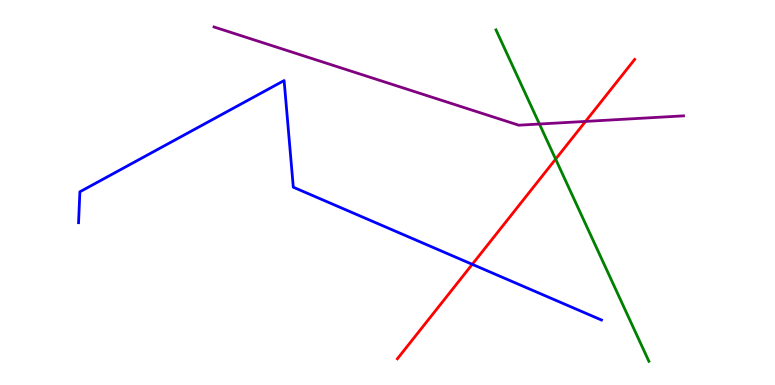[{'lines': ['blue', 'red'], 'intersections': [{'x': 6.09, 'y': 3.13}]}, {'lines': ['green', 'red'], 'intersections': [{'x': 7.17, 'y': 5.87}]}, {'lines': ['purple', 'red'], 'intersections': [{'x': 7.56, 'y': 6.85}]}, {'lines': ['blue', 'green'], 'intersections': []}, {'lines': ['blue', 'purple'], 'intersections': []}, {'lines': ['green', 'purple'], 'intersections': [{'x': 6.96, 'y': 6.78}]}]